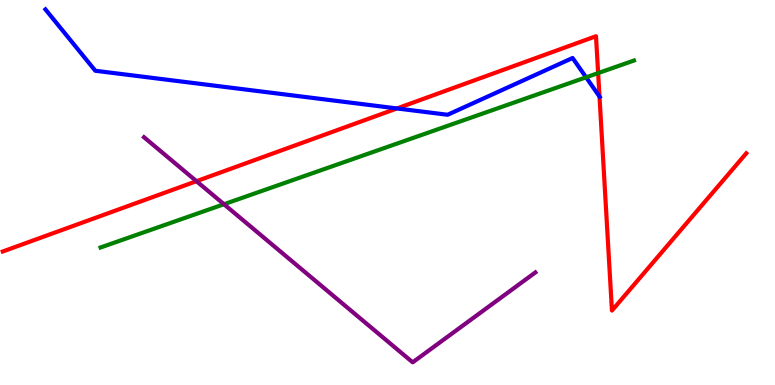[{'lines': ['blue', 'red'], 'intersections': [{'x': 5.12, 'y': 7.18}, {'x': 7.74, 'y': 7.49}]}, {'lines': ['green', 'red'], 'intersections': [{'x': 7.72, 'y': 8.1}]}, {'lines': ['purple', 'red'], 'intersections': [{'x': 2.54, 'y': 5.29}]}, {'lines': ['blue', 'green'], 'intersections': [{'x': 7.56, 'y': 7.99}]}, {'lines': ['blue', 'purple'], 'intersections': []}, {'lines': ['green', 'purple'], 'intersections': [{'x': 2.89, 'y': 4.7}]}]